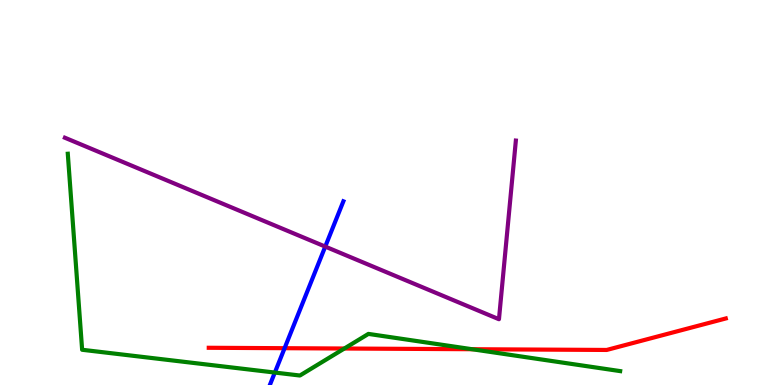[{'lines': ['blue', 'red'], 'intersections': [{'x': 3.67, 'y': 0.956}]}, {'lines': ['green', 'red'], 'intersections': [{'x': 4.44, 'y': 0.947}, {'x': 6.09, 'y': 0.929}]}, {'lines': ['purple', 'red'], 'intersections': []}, {'lines': ['blue', 'green'], 'intersections': [{'x': 3.55, 'y': 0.323}]}, {'lines': ['blue', 'purple'], 'intersections': [{'x': 4.2, 'y': 3.59}]}, {'lines': ['green', 'purple'], 'intersections': []}]